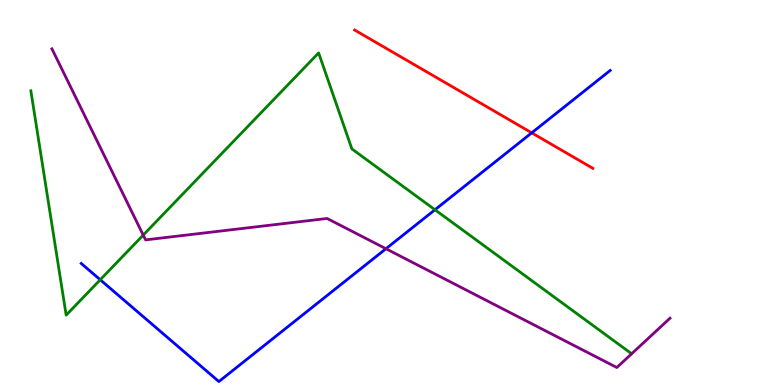[{'lines': ['blue', 'red'], 'intersections': [{'x': 6.86, 'y': 6.55}]}, {'lines': ['green', 'red'], 'intersections': []}, {'lines': ['purple', 'red'], 'intersections': []}, {'lines': ['blue', 'green'], 'intersections': [{'x': 1.29, 'y': 2.73}, {'x': 5.61, 'y': 4.55}]}, {'lines': ['blue', 'purple'], 'intersections': [{'x': 4.98, 'y': 3.54}]}, {'lines': ['green', 'purple'], 'intersections': [{'x': 1.85, 'y': 3.89}]}]